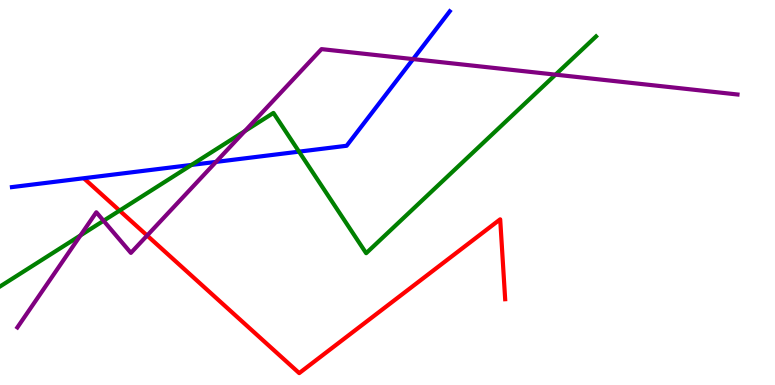[{'lines': ['blue', 'red'], 'intersections': []}, {'lines': ['green', 'red'], 'intersections': [{'x': 1.54, 'y': 4.53}]}, {'lines': ['purple', 'red'], 'intersections': [{'x': 1.9, 'y': 3.88}]}, {'lines': ['blue', 'green'], 'intersections': [{'x': 2.47, 'y': 5.72}, {'x': 3.86, 'y': 6.06}]}, {'lines': ['blue', 'purple'], 'intersections': [{'x': 2.79, 'y': 5.79}, {'x': 5.33, 'y': 8.46}]}, {'lines': ['green', 'purple'], 'intersections': [{'x': 1.04, 'y': 3.88}, {'x': 1.34, 'y': 4.27}, {'x': 3.16, 'y': 6.59}, {'x': 7.17, 'y': 8.06}]}]